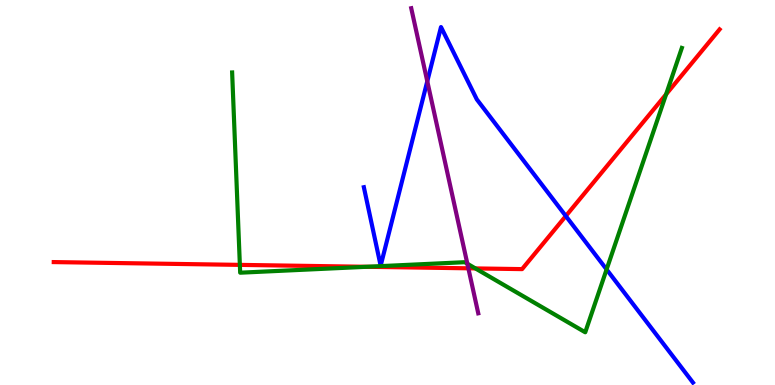[{'lines': ['blue', 'red'], 'intersections': [{'x': 7.3, 'y': 4.39}]}, {'lines': ['green', 'red'], 'intersections': [{'x': 3.1, 'y': 3.12}, {'x': 4.73, 'y': 3.07}, {'x': 6.13, 'y': 3.03}, {'x': 8.59, 'y': 7.55}]}, {'lines': ['purple', 'red'], 'intersections': [{'x': 6.04, 'y': 3.03}]}, {'lines': ['blue', 'green'], 'intersections': [{'x': 7.83, 'y': 3.0}]}, {'lines': ['blue', 'purple'], 'intersections': [{'x': 5.51, 'y': 7.89}]}, {'lines': ['green', 'purple'], 'intersections': [{'x': 6.03, 'y': 3.15}]}]